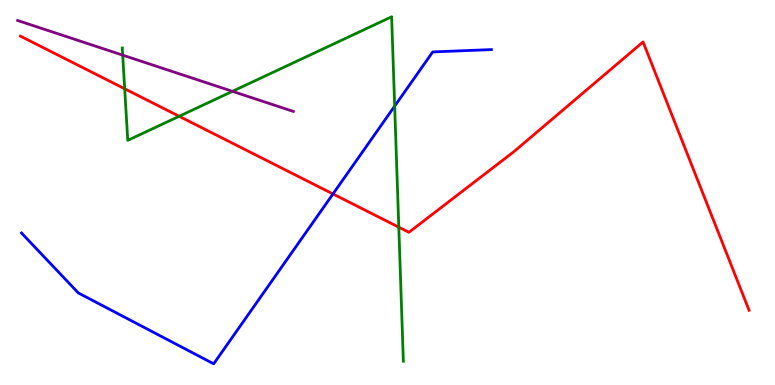[{'lines': ['blue', 'red'], 'intersections': [{'x': 4.3, 'y': 4.96}]}, {'lines': ['green', 'red'], 'intersections': [{'x': 1.61, 'y': 7.69}, {'x': 2.31, 'y': 6.98}, {'x': 5.15, 'y': 4.1}]}, {'lines': ['purple', 'red'], 'intersections': []}, {'lines': ['blue', 'green'], 'intersections': [{'x': 5.09, 'y': 7.24}]}, {'lines': ['blue', 'purple'], 'intersections': []}, {'lines': ['green', 'purple'], 'intersections': [{'x': 1.58, 'y': 8.57}, {'x': 3.0, 'y': 7.63}]}]